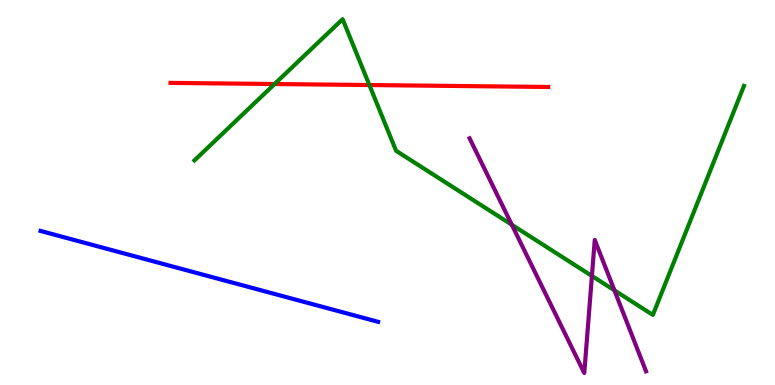[{'lines': ['blue', 'red'], 'intersections': []}, {'lines': ['green', 'red'], 'intersections': [{'x': 3.54, 'y': 7.82}, {'x': 4.77, 'y': 7.79}]}, {'lines': ['purple', 'red'], 'intersections': []}, {'lines': ['blue', 'green'], 'intersections': []}, {'lines': ['blue', 'purple'], 'intersections': []}, {'lines': ['green', 'purple'], 'intersections': [{'x': 6.6, 'y': 4.16}, {'x': 7.64, 'y': 2.83}, {'x': 7.93, 'y': 2.46}]}]